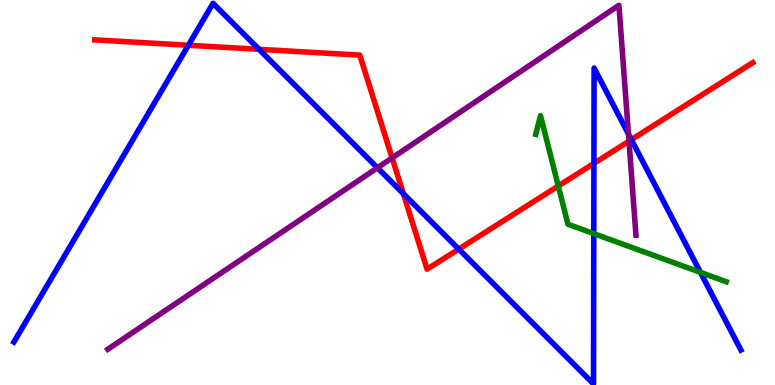[{'lines': ['blue', 'red'], 'intersections': [{'x': 2.43, 'y': 8.82}, {'x': 3.34, 'y': 8.72}, {'x': 5.2, 'y': 4.97}, {'x': 5.92, 'y': 3.53}, {'x': 7.66, 'y': 5.76}, {'x': 8.15, 'y': 6.37}]}, {'lines': ['green', 'red'], 'intersections': [{'x': 7.2, 'y': 5.17}]}, {'lines': ['purple', 'red'], 'intersections': [{'x': 5.06, 'y': 5.9}, {'x': 8.12, 'y': 6.33}]}, {'lines': ['blue', 'green'], 'intersections': [{'x': 7.66, 'y': 3.93}, {'x': 9.04, 'y': 2.93}]}, {'lines': ['blue', 'purple'], 'intersections': [{'x': 4.87, 'y': 5.64}, {'x': 8.11, 'y': 6.52}]}, {'lines': ['green', 'purple'], 'intersections': []}]